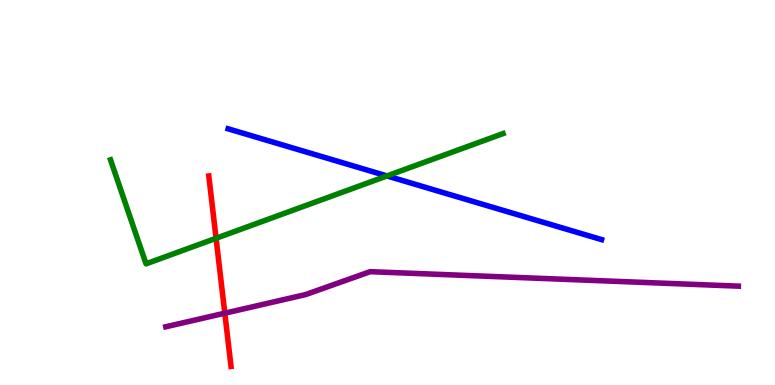[{'lines': ['blue', 'red'], 'intersections': []}, {'lines': ['green', 'red'], 'intersections': [{'x': 2.79, 'y': 3.81}]}, {'lines': ['purple', 'red'], 'intersections': [{'x': 2.9, 'y': 1.87}]}, {'lines': ['blue', 'green'], 'intersections': [{'x': 4.99, 'y': 5.43}]}, {'lines': ['blue', 'purple'], 'intersections': []}, {'lines': ['green', 'purple'], 'intersections': []}]